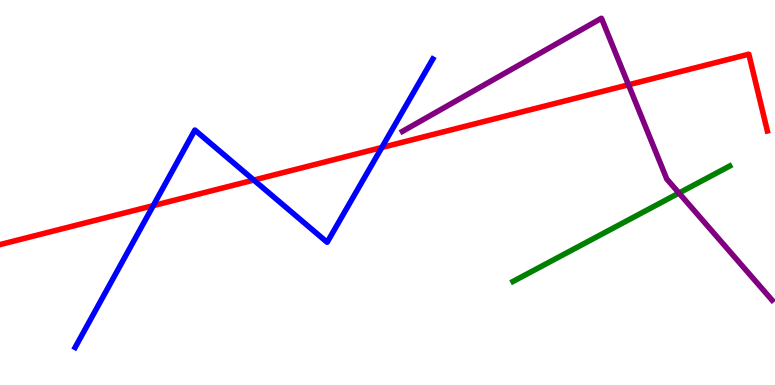[{'lines': ['blue', 'red'], 'intersections': [{'x': 1.98, 'y': 4.66}, {'x': 3.27, 'y': 5.32}, {'x': 4.93, 'y': 6.17}]}, {'lines': ['green', 'red'], 'intersections': []}, {'lines': ['purple', 'red'], 'intersections': [{'x': 8.11, 'y': 7.8}]}, {'lines': ['blue', 'green'], 'intersections': []}, {'lines': ['blue', 'purple'], 'intersections': []}, {'lines': ['green', 'purple'], 'intersections': [{'x': 8.76, 'y': 4.99}]}]